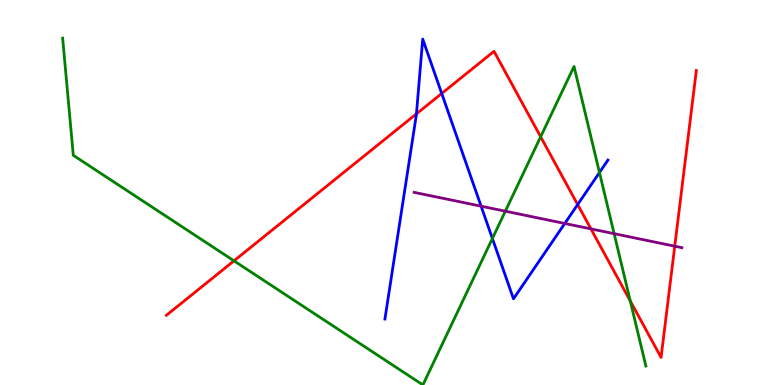[{'lines': ['blue', 'red'], 'intersections': [{'x': 5.37, 'y': 7.04}, {'x': 5.7, 'y': 7.57}, {'x': 7.45, 'y': 4.69}]}, {'lines': ['green', 'red'], 'intersections': [{'x': 3.02, 'y': 3.22}, {'x': 6.98, 'y': 6.45}, {'x': 8.13, 'y': 2.18}]}, {'lines': ['purple', 'red'], 'intersections': [{'x': 7.62, 'y': 4.06}, {'x': 8.71, 'y': 3.61}]}, {'lines': ['blue', 'green'], 'intersections': [{'x': 6.35, 'y': 3.81}, {'x': 7.74, 'y': 5.52}]}, {'lines': ['blue', 'purple'], 'intersections': [{'x': 6.21, 'y': 4.64}, {'x': 7.29, 'y': 4.2}]}, {'lines': ['green', 'purple'], 'intersections': [{'x': 6.52, 'y': 4.51}, {'x': 7.92, 'y': 3.93}]}]